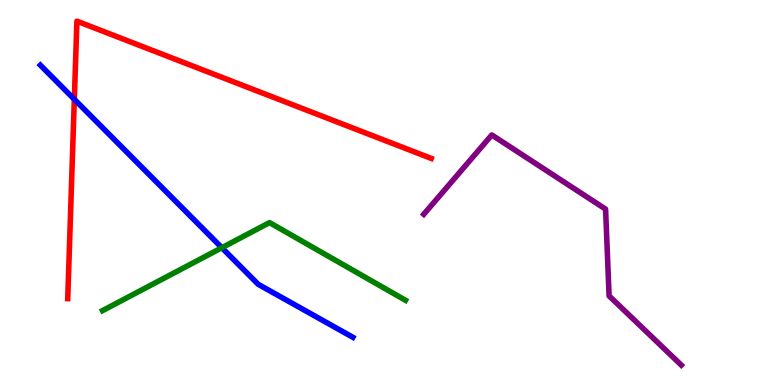[{'lines': ['blue', 'red'], 'intersections': [{'x': 0.959, 'y': 7.42}]}, {'lines': ['green', 'red'], 'intersections': []}, {'lines': ['purple', 'red'], 'intersections': []}, {'lines': ['blue', 'green'], 'intersections': [{'x': 2.86, 'y': 3.57}]}, {'lines': ['blue', 'purple'], 'intersections': []}, {'lines': ['green', 'purple'], 'intersections': []}]